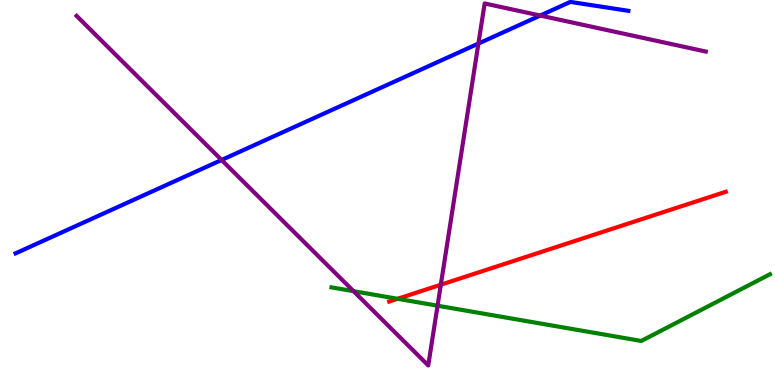[{'lines': ['blue', 'red'], 'intersections': []}, {'lines': ['green', 'red'], 'intersections': [{'x': 5.13, 'y': 2.24}]}, {'lines': ['purple', 'red'], 'intersections': [{'x': 5.69, 'y': 2.61}]}, {'lines': ['blue', 'green'], 'intersections': []}, {'lines': ['blue', 'purple'], 'intersections': [{'x': 2.86, 'y': 5.84}, {'x': 6.17, 'y': 8.87}, {'x': 6.97, 'y': 9.6}]}, {'lines': ['green', 'purple'], 'intersections': [{'x': 4.56, 'y': 2.44}, {'x': 5.65, 'y': 2.06}]}]